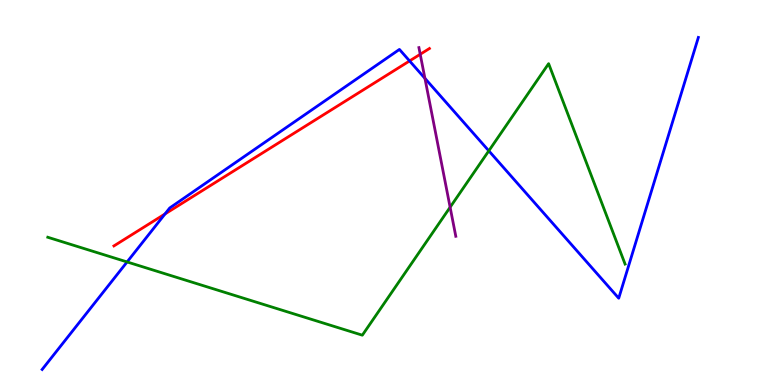[{'lines': ['blue', 'red'], 'intersections': [{'x': 2.13, 'y': 4.44}, {'x': 5.28, 'y': 8.42}]}, {'lines': ['green', 'red'], 'intersections': []}, {'lines': ['purple', 'red'], 'intersections': [{'x': 5.42, 'y': 8.59}]}, {'lines': ['blue', 'green'], 'intersections': [{'x': 1.64, 'y': 3.2}, {'x': 6.31, 'y': 6.08}]}, {'lines': ['blue', 'purple'], 'intersections': [{'x': 5.48, 'y': 7.96}]}, {'lines': ['green', 'purple'], 'intersections': [{'x': 5.81, 'y': 4.62}]}]